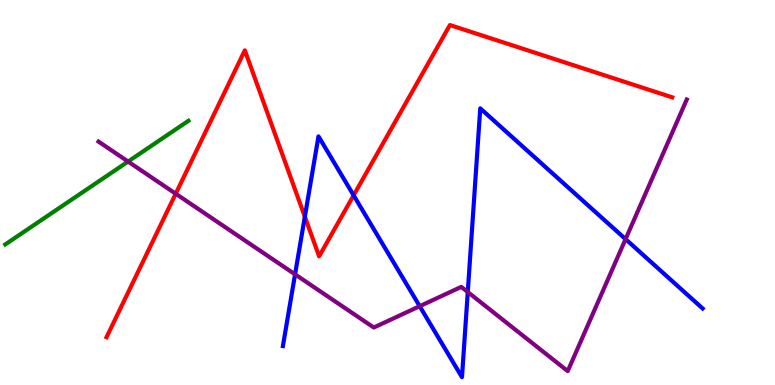[{'lines': ['blue', 'red'], 'intersections': [{'x': 3.93, 'y': 4.37}, {'x': 4.56, 'y': 4.93}]}, {'lines': ['green', 'red'], 'intersections': []}, {'lines': ['purple', 'red'], 'intersections': [{'x': 2.27, 'y': 4.97}]}, {'lines': ['blue', 'green'], 'intersections': []}, {'lines': ['blue', 'purple'], 'intersections': [{'x': 3.81, 'y': 2.87}, {'x': 5.42, 'y': 2.05}, {'x': 6.04, 'y': 2.41}, {'x': 8.07, 'y': 3.79}]}, {'lines': ['green', 'purple'], 'intersections': [{'x': 1.65, 'y': 5.8}]}]